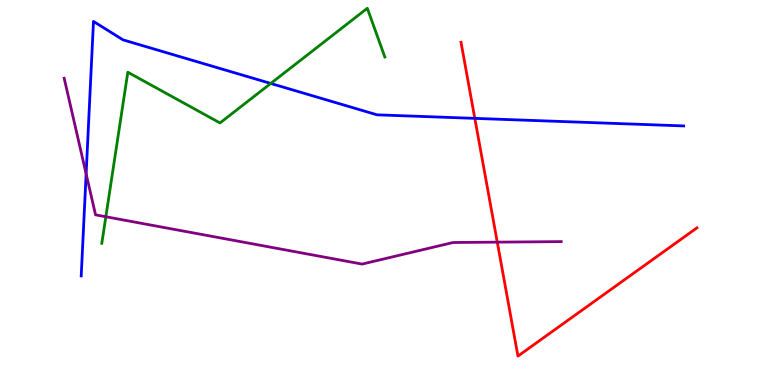[{'lines': ['blue', 'red'], 'intersections': [{'x': 6.13, 'y': 6.93}]}, {'lines': ['green', 'red'], 'intersections': []}, {'lines': ['purple', 'red'], 'intersections': [{'x': 6.42, 'y': 3.71}]}, {'lines': ['blue', 'green'], 'intersections': [{'x': 3.49, 'y': 7.83}]}, {'lines': ['blue', 'purple'], 'intersections': [{'x': 1.11, 'y': 5.49}]}, {'lines': ['green', 'purple'], 'intersections': [{'x': 1.37, 'y': 4.37}]}]